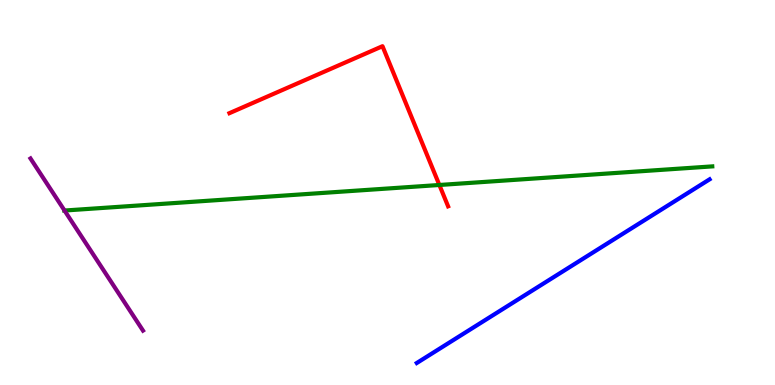[{'lines': ['blue', 'red'], 'intersections': []}, {'lines': ['green', 'red'], 'intersections': [{'x': 5.67, 'y': 5.2}]}, {'lines': ['purple', 'red'], 'intersections': []}, {'lines': ['blue', 'green'], 'intersections': []}, {'lines': ['blue', 'purple'], 'intersections': []}, {'lines': ['green', 'purple'], 'intersections': [{'x': 0.832, 'y': 4.53}]}]